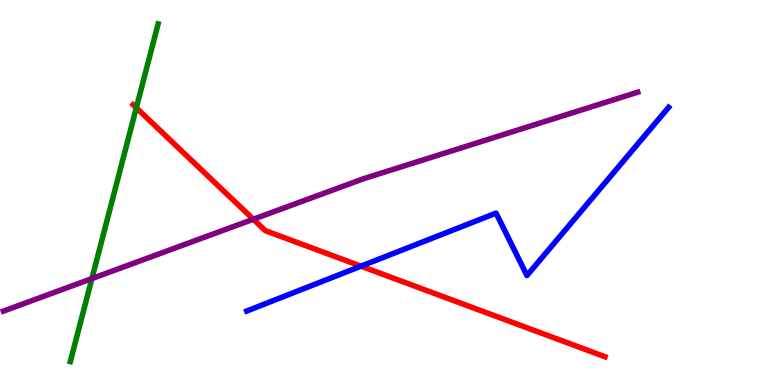[{'lines': ['blue', 'red'], 'intersections': [{'x': 4.66, 'y': 3.09}]}, {'lines': ['green', 'red'], 'intersections': [{'x': 1.76, 'y': 7.2}]}, {'lines': ['purple', 'red'], 'intersections': [{'x': 3.27, 'y': 4.31}]}, {'lines': ['blue', 'green'], 'intersections': []}, {'lines': ['blue', 'purple'], 'intersections': []}, {'lines': ['green', 'purple'], 'intersections': [{'x': 1.19, 'y': 2.76}]}]